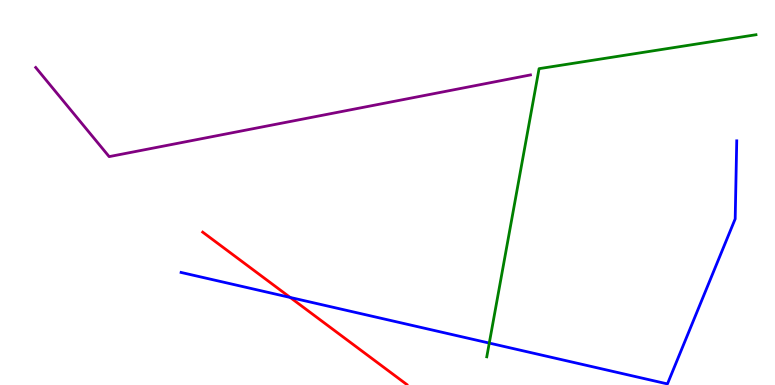[{'lines': ['blue', 'red'], 'intersections': [{'x': 3.74, 'y': 2.27}]}, {'lines': ['green', 'red'], 'intersections': []}, {'lines': ['purple', 'red'], 'intersections': []}, {'lines': ['blue', 'green'], 'intersections': [{'x': 6.31, 'y': 1.09}]}, {'lines': ['blue', 'purple'], 'intersections': []}, {'lines': ['green', 'purple'], 'intersections': []}]